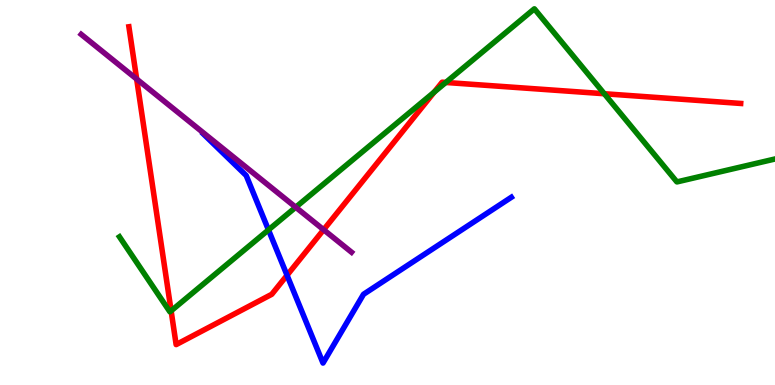[{'lines': ['blue', 'red'], 'intersections': [{'x': 3.7, 'y': 2.85}]}, {'lines': ['green', 'red'], 'intersections': [{'x': 2.21, 'y': 1.93}, {'x': 5.6, 'y': 7.61}, {'x': 5.75, 'y': 7.86}, {'x': 7.8, 'y': 7.57}]}, {'lines': ['purple', 'red'], 'intersections': [{'x': 1.76, 'y': 7.95}, {'x': 4.18, 'y': 4.03}]}, {'lines': ['blue', 'green'], 'intersections': [{'x': 3.46, 'y': 4.03}]}, {'lines': ['blue', 'purple'], 'intersections': []}, {'lines': ['green', 'purple'], 'intersections': [{'x': 3.82, 'y': 4.62}]}]